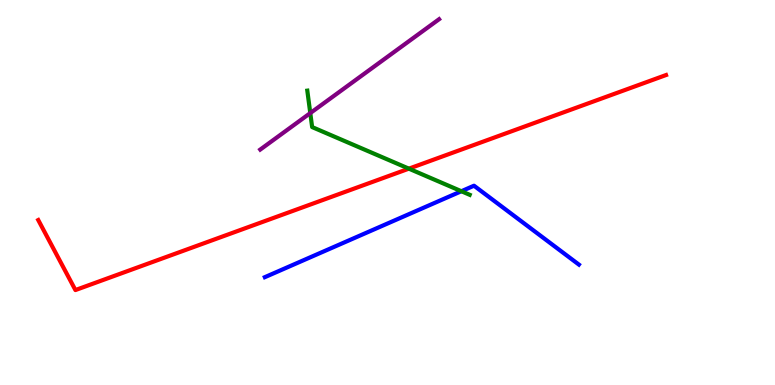[{'lines': ['blue', 'red'], 'intersections': []}, {'lines': ['green', 'red'], 'intersections': [{'x': 5.28, 'y': 5.62}]}, {'lines': ['purple', 'red'], 'intersections': []}, {'lines': ['blue', 'green'], 'intersections': [{'x': 5.95, 'y': 5.03}]}, {'lines': ['blue', 'purple'], 'intersections': []}, {'lines': ['green', 'purple'], 'intersections': [{'x': 4.0, 'y': 7.06}]}]